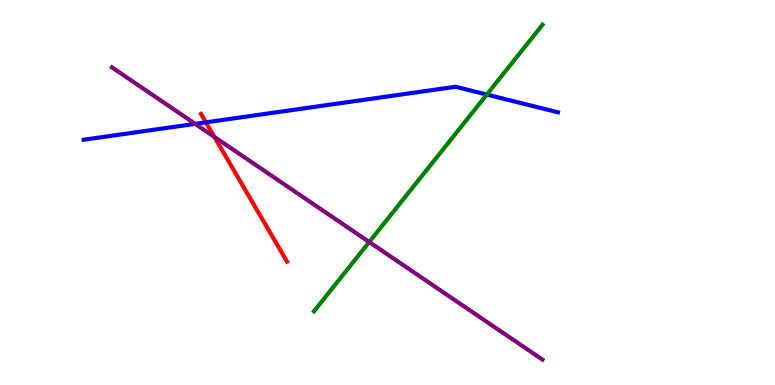[{'lines': ['blue', 'red'], 'intersections': [{'x': 2.66, 'y': 6.82}]}, {'lines': ['green', 'red'], 'intersections': []}, {'lines': ['purple', 'red'], 'intersections': [{'x': 2.77, 'y': 6.44}]}, {'lines': ['blue', 'green'], 'intersections': [{'x': 6.28, 'y': 7.54}]}, {'lines': ['blue', 'purple'], 'intersections': [{'x': 2.52, 'y': 6.78}]}, {'lines': ['green', 'purple'], 'intersections': [{'x': 4.76, 'y': 3.71}]}]